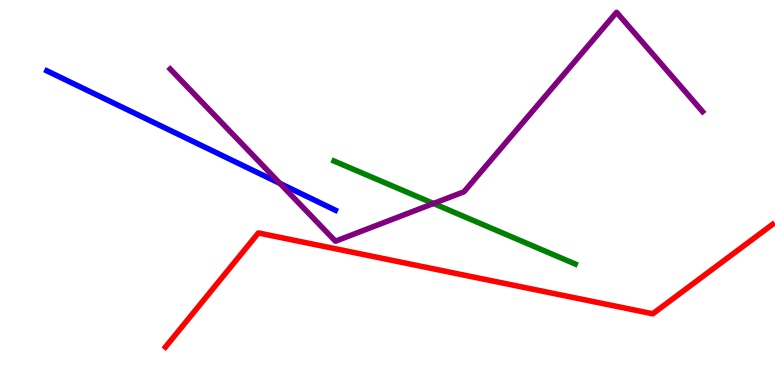[{'lines': ['blue', 'red'], 'intersections': []}, {'lines': ['green', 'red'], 'intersections': []}, {'lines': ['purple', 'red'], 'intersections': []}, {'lines': ['blue', 'green'], 'intersections': []}, {'lines': ['blue', 'purple'], 'intersections': [{'x': 3.61, 'y': 5.24}]}, {'lines': ['green', 'purple'], 'intersections': [{'x': 5.59, 'y': 4.71}]}]